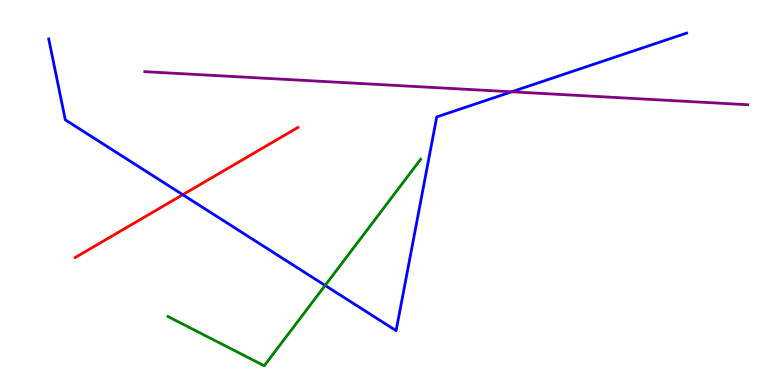[{'lines': ['blue', 'red'], 'intersections': [{'x': 2.36, 'y': 4.94}]}, {'lines': ['green', 'red'], 'intersections': []}, {'lines': ['purple', 'red'], 'intersections': []}, {'lines': ['blue', 'green'], 'intersections': [{'x': 4.2, 'y': 2.59}]}, {'lines': ['blue', 'purple'], 'intersections': [{'x': 6.6, 'y': 7.62}]}, {'lines': ['green', 'purple'], 'intersections': []}]